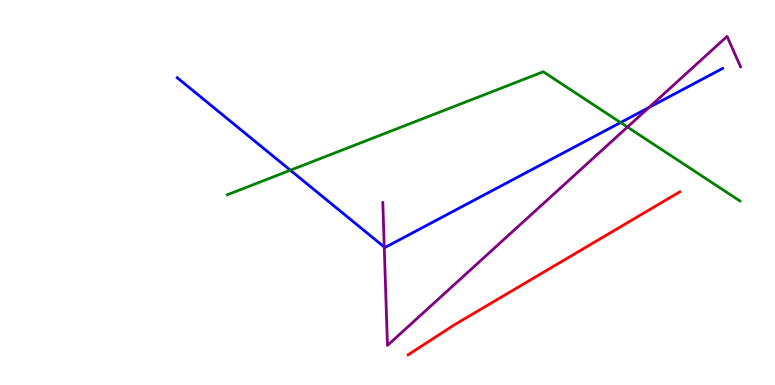[{'lines': ['blue', 'red'], 'intersections': []}, {'lines': ['green', 'red'], 'intersections': []}, {'lines': ['purple', 'red'], 'intersections': []}, {'lines': ['blue', 'green'], 'intersections': [{'x': 3.75, 'y': 5.58}, {'x': 8.01, 'y': 6.82}]}, {'lines': ['blue', 'purple'], 'intersections': [{'x': 4.96, 'y': 3.58}, {'x': 8.37, 'y': 7.21}]}, {'lines': ['green', 'purple'], 'intersections': [{'x': 8.1, 'y': 6.7}]}]